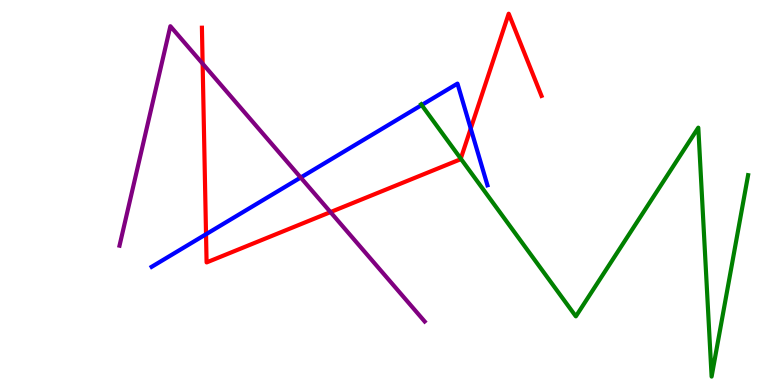[{'lines': ['blue', 'red'], 'intersections': [{'x': 2.66, 'y': 3.92}, {'x': 6.07, 'y': 6.66}]}, {'lines': ['green', 'red'], 'intersections': [{'x': 5.95, 'y': 5.88}]}, {'lines': ['purple', 'red'], 'intersections': [{'x': 2.61, 'y': 8.35}, {'x': 4.26, 'y': 4.49}]}, {'lines': ['blue', 'green'], 'intersections': [{'x': 5.44, 'y': 7.27}]}, {'lines': ['blue', 'purple'], 'intersections': [{'x': 3.88, 'y': 5.39}]}, {'lines': ['green', 'purple'], 'intersections': []}]